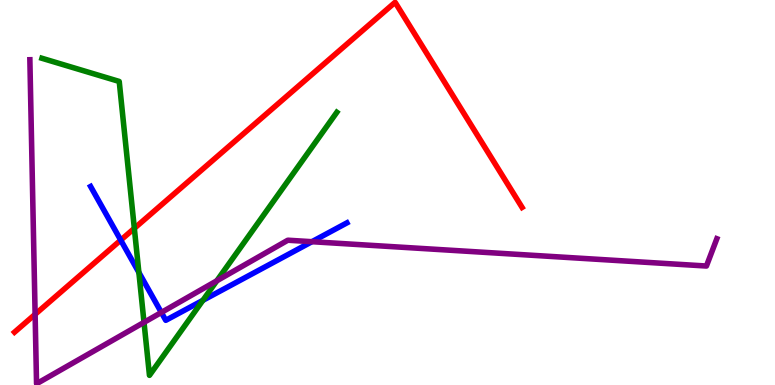[{'lines': ['blue', 'red'], 'intersections': [{'x': 1.56, 'y': 3.76}]}, {'lines': ['green', 'red'], 'intersections': [{'x': 1.73, 'y': 4.07}]}, {'lines': ['purple', 'red'], 'intersections': [{'x': 0.453, 'y': 1.84}]}, {'lines': ['blue', 'green'], 'intersections': [{'x': 1.79, 'y': 2.92}, {'x': 2.62, 'y': 2.2}]}, {'lines': ['blue', 'purple'], 'intersections': [{'x': 2.08, 'y': 1.88}, {'x': 4.02, 'y': 3.72}]}, {'lines': ['green', 'purple'], 'intersections': [{'x': 1.86, 'y': 1.63}, {'x': 2.8, 'y': 2.71}]}]